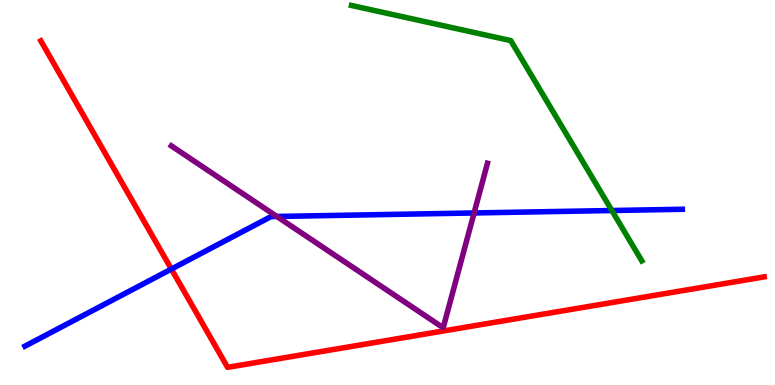[{'lines': ['blue', 'red'], 'intersections': [{'x': 2.21, 'y': 3.01}]}, {'lines': ['green', 'red'], 'intersections': []}, {'lines': ['purple', 'red'], 'intersections': []}, {'lines': ['blue', 'green'], 'intersections': [{'x': 7.9, 'y': 4.53}]}, {'lines': ['blue', 'purple'], 'intersections': [{'x': 3.57, 'y': 4.38}, {'x': 6.12, 'y': 4.47}]}, {'lines': ['green', 'purple'], 'intersections': []}]